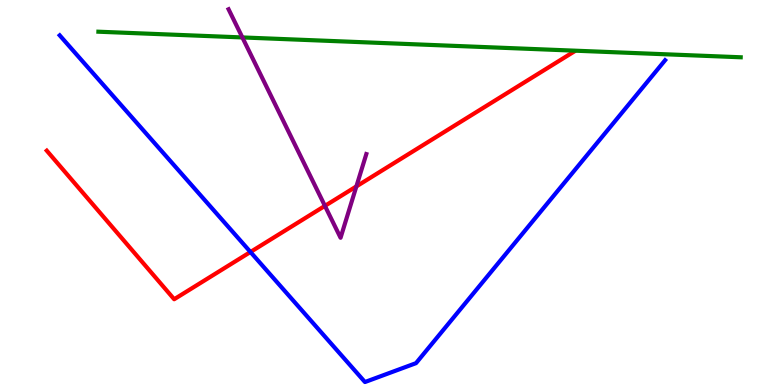[{'lines': ['blue', 'red'], 'intersections': [{'x': 3.23, 'y': 3.45}]}, {'lines': ['green', 'red'], 'intersections': []}, {'lines': ['purple', 'red'], 'intersections': [{'x': 4.19, 'y': 4.65}, {'x': 4.6, 'y': 5.16}]}, {'lines': ['blue', 'green'], 'intersections': []}, {'lines': ['blue', 'purple'], 'intersections': []}, {'lines': ['green', 'purple'], 'intersections': [{'x': 3.13, 'y': 9.03}]}]